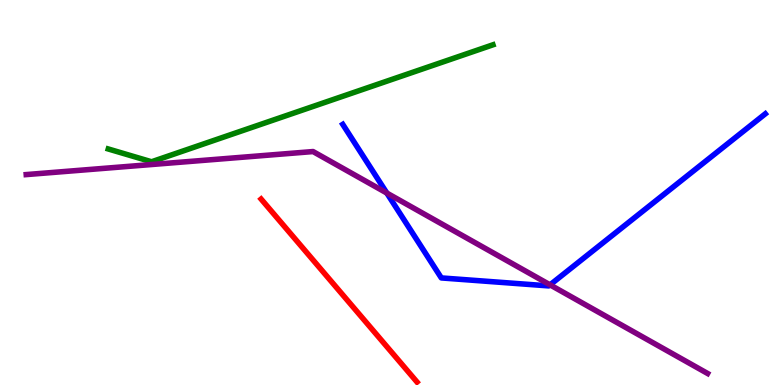[{'lines': ['blue', 'red'], 'intersections': []}, {'lines': ['green', 'red'], 'intersections': []}, {'lines': ['purple', 'red'], 'intersections': []}, {'lines': ['blue', 'green'], 'intersections': []}, {'lines': ['blue', 'purple'], 'intersections': [{'x': 4.99, 'y': 4.99}, {'x': 7.1, 'y': 2.6}]}, {'lines': ['green', 'purple'], 'intersections': []}]